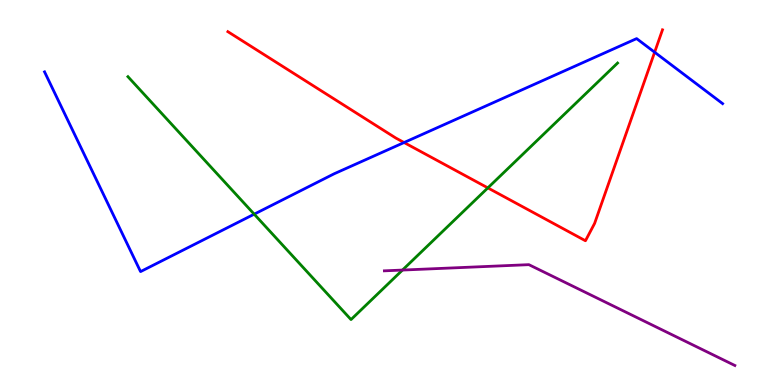[{'lines': ['blue', 'red'], 'intersections': [{'x': 5.21, 'y': 6.3}, {'x': 8.45, 'y': 8.64}]}, {'lines': ['green', 'red'], 'intersections': [{'x': 6.29, 'y': 5.12}]}, {'lines': ['purple', 'red'], 'intersections': []}, {'lines': ['blue', 'green'], 'intersections': [{'x': 3.28, 'y': 4.44}]}, {'lines': ['blue', 'purple'], 'intersections': []}, {'lines': ['green', 'purple'], 'intersections': [{'x': 5.19, 'y': 2.99}]}]